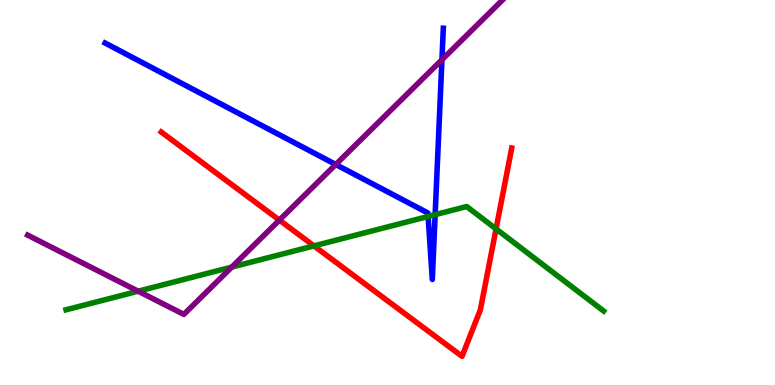[{'lines': ['blue', 'red'], 'intersections': []}, {'lines': ['green', 'red'], 'intersections': [{'x': 4.05, 'y': 3.61}, {'x': 6.4, 'y': 4.05}]}, {'lines': ['purple', 'red'], 'intersections': [{'x': 3.6, 'y': 4.28}]}, {'lines': ['blue', 'green'], 'intersections': [{'x': 5.52, 'y': 4.38}, {'x': 5.61, 'y': 4.42}]}, {'lines': ['blue', 'purple'], 'intersections': [{'x': 4.33, 'y': 5.73}, {'x': 5.7, 'y': 8.45}]}, {'lines': ['green', 'purple'], 'intersections': [{'x': 1.78, 'y': 2.44}, {'x': 2.99, 'y': 3.06}]}]